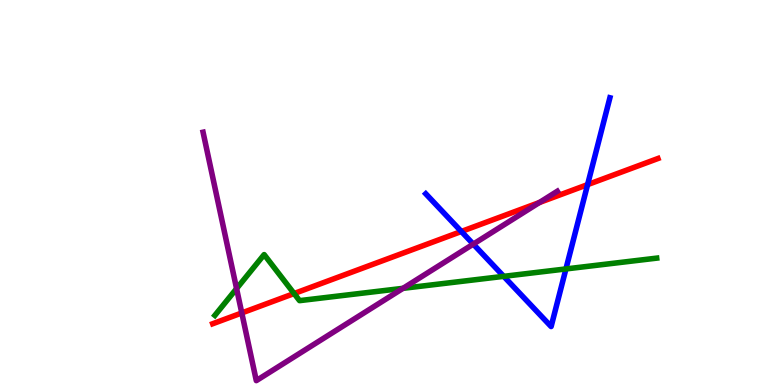[{'lines': ['blue', 'red'], 'intersections': [{'x': 5.95, 'y': 3.99}, {'x': 7.58, 'y': 5.2}]}, {'lines': ['green', 'red'], 'intersections': [{'x': 3.79, 'y': 2.38}]}, {'lines': ['purple', 'red'], 'intersections': [{'x': 3.12, 'y': 1.87}, {'x': 6.96, 'y': 4.74}]}, {'lines': ['blue', 'green'], 'intersections': [{'x': 6.5, 'y': 2.82}, {'x': 7.3, 'y': 3.01}]}, {'lines': ['blue', 'purple'], 'intersections': [{'x': 6.11, 'y': 3.66}]}, {'lines': ['green', 'purple'], 'intersections': [{'x': 3.05, 'y': 2.5}, {'x': 5.2, 'y': 2.51}]}]